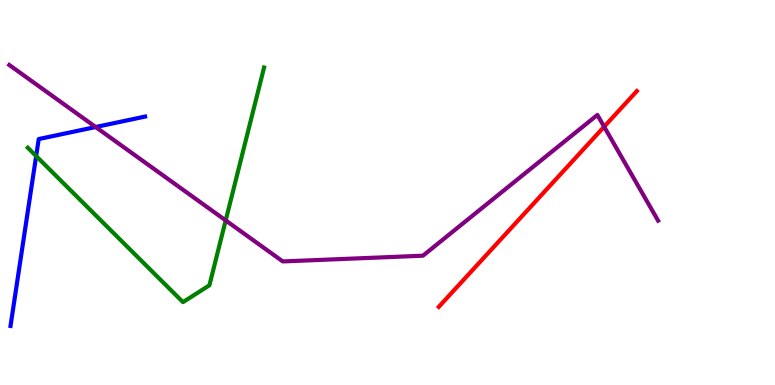[{'lines': ['blue', 'red'], 'intersections': []}, {'lines': ['green', 'red'], 'intersections': []}, {'lines': ['purple', 'red'], 'intersections': [{'x': 7.8, 'y': 6.71}]}, {'lines': ['blue', 'green'], 'intersections': [{'x': 0.466, 'y': 5.95}]}, {'lines': ['blue', 'purple'], 'intersections': [{'x': 1.23, 'y': 6.7}]}, {'lines': ['green', 'purple'], 'intersections': [{'x': 2.91, 'y': 4.27}]}]